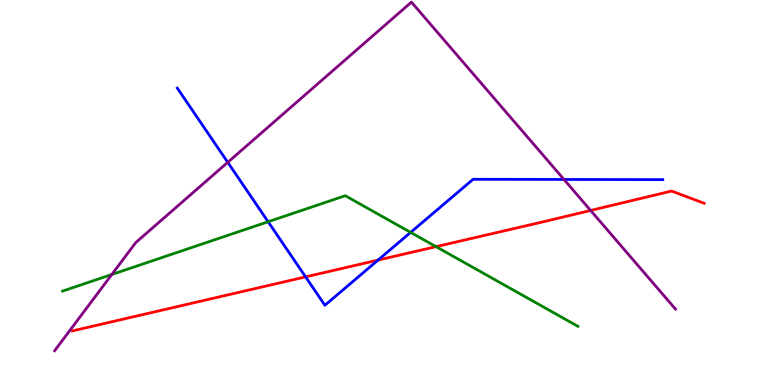[{'lines': ['blue', 'red'], 'intersections': [{'x': 3.94, 'y': 2.81}, {'x': 4.88, 'y': 3.24}]}, {'lines': ['green', 'red'], 'intersections': [{'x': 5.63, 'y': 3.59}]}, {'lines': ['purple', 'red'], 'intersections': [{'x': 7.62, 'y': 4.53}]}, {'lines': ['blue', 'green'], 'intersections': [{'x': 3.46, 'y': 4.24}, {'x': 5.3, 'y': 3.96}]}, {'lines': ['blue', 'purple'], 'intersections': [{'x': 2.94, 'y': 5.78}, {'x': 7.28, 'y': 5.34}]}, {'lines': ['green', 'purple'], 'intersections': [{'x': 1.44, 'y': 2.87}]}]